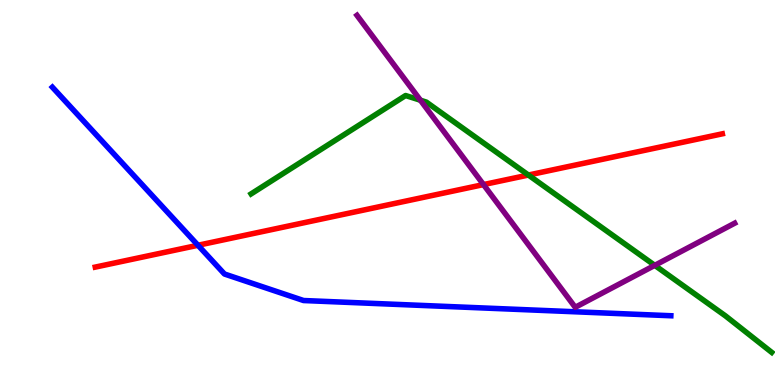[{'lines': ['blue', 'red'], 'intersections': [{'x': 2.55, 'y': 3.63}]}, {'lines': ['green', 'red'], 'intersections': [{'x': 6.82, 'y': 5.45}]}, {'lines': ['purple', 'red'], 'intersections': [{'x': 6.24, 'y': 5.21}]}, {'lines': ['blue', 'green'], 'intersections': []}, {'lines': ['blue', 'purple'], 'intersections': []}, {'lines': ['green', 'purple'], 'intersections': [{'x': 5.42, 'y': 7.4}, {'x': 8.45, 'y': 3.11}]}]